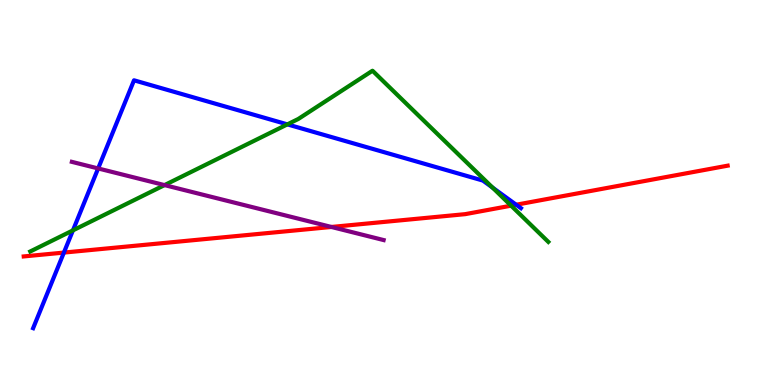[{'lines': ['blue', 'red'], 'intersections': [{'x': 0.825, 'y': 3.44}, {'x': 6.66, 'y': 4.68}]}, {'lines': ['green', 'red'], 'intersections': [{'x': 6.6, 'y': 4.66}]}, {'lines': ['purple', 'red'], 'intersections': [{'x': 4.28, 'y': 4.1}]}, {'lines': ['blue', 'green'], 'intersections': [{'x': 0.941, 'y': 4.02}, {'x': 3.71, 'y': 6.77}, {'x': 6.36, 'y': 5.13}]}, {'lines': ['blue', 'purple'], 'intersections': [{'x': 1.27, 'y': 5.62}]}, {'lines': ['green', 'purple'], 'intersections': [{'x': 2.12, 'y': 5.19}]}]